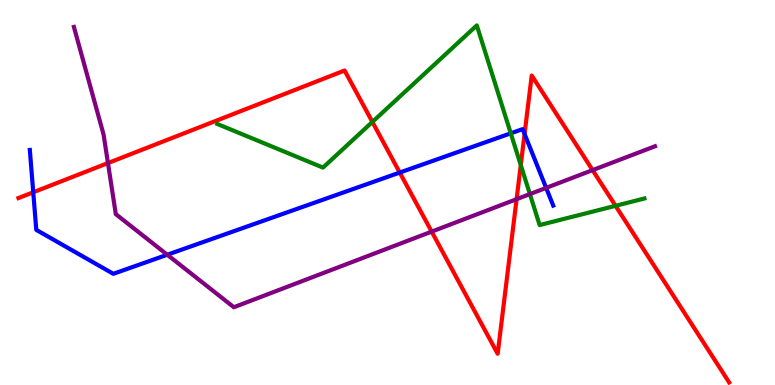[{'lines': ['blue', 'red'], 'intersections': [{'x': 0.429, 'y': 5.01}, {'x': 5.16, 'y': 5.52}, {'x': 6.77, 'y': 6.52}]}, {'lines': ['green', 'red'], 'intersections': [{'x': 4.8, 'y': 6.83}, {'x': 6.72, 'y': 5.71}, {'x': 7.94, 'y': 4.65}]}, {'lines': ['purple', 'red'], 'intersections': [{'x': 1.39, 'y': 5.76}, {'x': 5.57, 'y': 3.98}, {'x': 6.67, 'y': 4.83}, {'x': 7.65, 'y': 5.58}]}, {'lines': ['blue', 'green'], 'intersections': [{'x': 6.59, 'y': 6.54}]}, {'lines': ['blue', 'purple'], 'intersections': [{'x': 2.16, 'y': 3.38}, {'x': 7.05, 'y': 5.12}]}, {'lines': ['green', 'purple'], 'intersections': [{'x': 6.84, 'y': 4.96}]}]